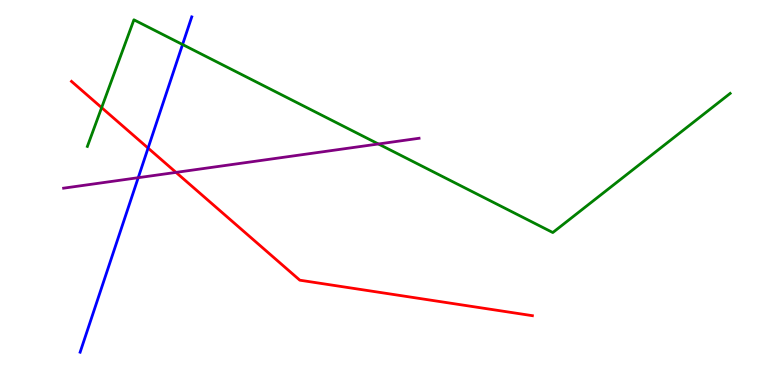[{'lines': ['blue', 'red'], 'intersections': [{'x': 1.91, 'y': 6.15}]}, {'lines': ['green', 'red'], 'intersections': [{'x': 1.31, 'y': 7.2}]}, {'lines': ['purple', 'red'], 'intersections': [{'x': 2.27, 'y': 5.52}]}, {'lines': ['blue', 'green'], 'intersections': [{'x': 2.36, 'y': 8.84}]}, {'lines': ['blue', 'purple'], 'intersections': [{'x': 1.78, 'y': 5.38}]}, {'lines': ['green', 'purple'], 'intersections': [{'x': 4.88, 'y': 6.26}]}]